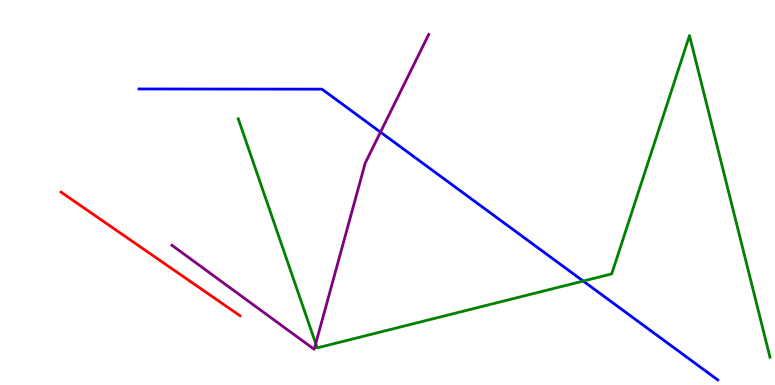[{'lines': ['blue', 'red'], 'intersections': []}, {'lines': ['green', 'red'], 'intersections': []}, {'lines': ['purple', 'red'], 'intersections': []}, {'lines': ['blue', 'green'], 'intersections': [{'x': 7.53, 'y': 2.7}]}, {'lines': ['blue', 'purple'], 'intersections': [{'x': 4.91, 'y': 6.57}]}, {'lines': ['green', 'purple'], 'intersections': [{'x': 4.07, 'y': 1.08}]}]